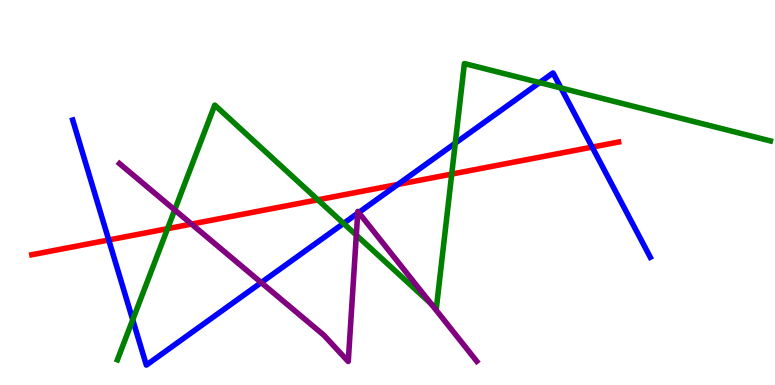[{'lines': ['blue', 'red'], 'intersections': [{'x': 1.4, 'y': 3.77}, {'x': 5.13, 'y': 5.21}, {'x': 7.64, 'y': 6.18}]}, {'lines': ['green', 'red'], 'intersections': [{'x': 2.16, 'y': 4.06}, {'x': 4.1, 'y': 4.81}, {'x': 5.83, 'y': 5.48}]}, {'lines': ['purple', 'red'], 'intersections': [{'x': 2.47, 'y': 4.18}]}, {'lines': ['blue', 'green'], 'intersections': [{'x': 1.71, 'y': 1.69}, {'x': 4.43, 'y': 4.2}, {'x': 5.87, 'y': 6.28}, {'x': 6.96, 'y': 7.86}, {'x': 7.24, 'y': 7.71}]}, {'lines': ['blue', 'purple'], 'intersections': [{'x': 3.37, 'y': 2.66}, {'x': 4.62, 'y': 4.46}, {'x': 4.63, 'y': 4.48}]}, {'lines': ['green', 'purple'], 'intersections': [{'x': 2.25, 'y': 4.55}, {'x': 4.6, 'y': 3.89}, {'x': 5.57, 'y': 2.1}]}]